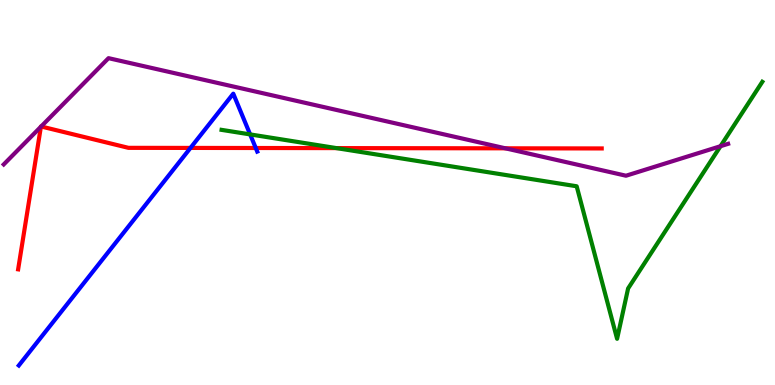[{'lines': ['blue', 'red'], 'intersections': [{'x': 2.46, 'y': 6.16}, {'x': 3.3, 'y': 6.16}]}, {'lines': ['green', 'red'], 'intersections': [{'x': 4.34, 'y': 6.15}]}, {'lines': ['purple', 'red'], 'intersections': [{'x': 0.528, 'y': 6.71}, {'x': 0.531, 'y': 6.71}, {'x': 6.52, 'y': 6.15}]}, {'lines': ['blue', 'green'], 'intersections': [{'x': 3.23, 'y': 6.51}]}, {'lines': ['blue', 'purple'], 'intersections': []}, {'lines': ['green', 'purple'], 'intersections': [{'x': 9.3, 'y': 6.2}]}]